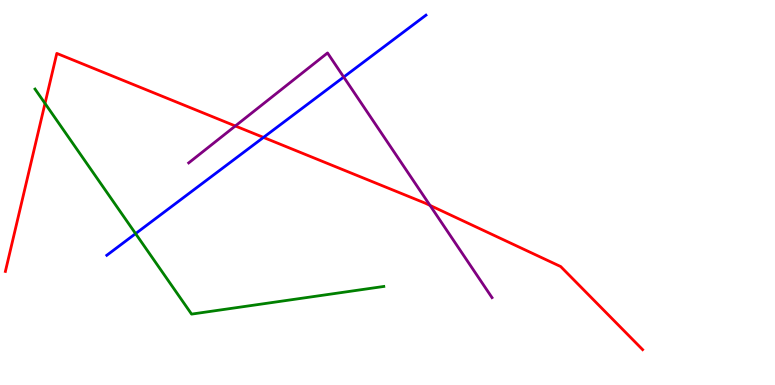[{'lines': ['blue', 'red'], 'intersections': [{'x': 3.4, 'y': 6.43}]}, {'lines': ['green', 'red'], 'intersections': [{'x': 0.581, 'y': 7.31}]}, {'lines': ['purple', 'red'], 'intersections': [{'x': 3.04, 'y': 6.73}, {'x': 5.55, 'y': 4.66}]}, {'lines': ['blue', 'green'], 'intersections': [{'x': 1.75, 'y': 3.93}]}, {'lines': ['blue', 'purple'], 'intersections': [{'x': 4.44, 'y': 8.0}]}, {'lines': ['green', 'purple'], 'intersections': []}]